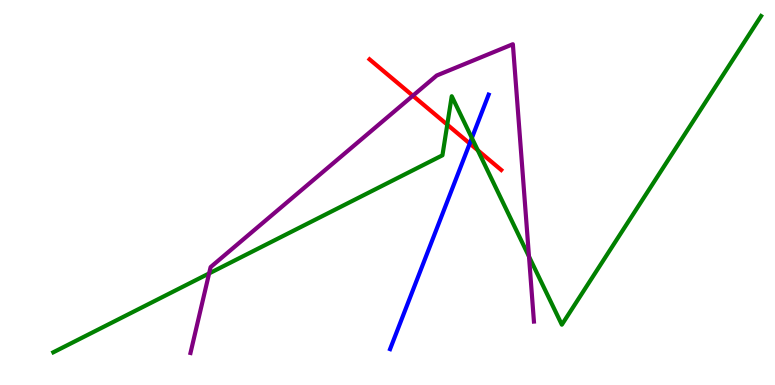[{'lines': ['blue', 'red'], 'intersections': [{'x': 6.06, 'y': 6.27}]}, {'lines': ['green', 'red'], 'intersections': [{'x': 5.77, 'y': 6.76}, {'x': 6.17, 'y': 6.1}]}, {'lines': ['purple', 'red'], 'intersections': [{'x': 5.33, 'y': 7.51}]}, {'lines': ['blue', 'green'], 'intersections': [{'x': 6.09, 'y': 6.42}]}, {'lines': ['blue', 'purple'], 'intersections': []}, {'lines': ['green', 'purple'], 'intersections': [{'x': 2.7, 'y': 2.9}, {'x': 6.83, 'y': 3.34}]}]